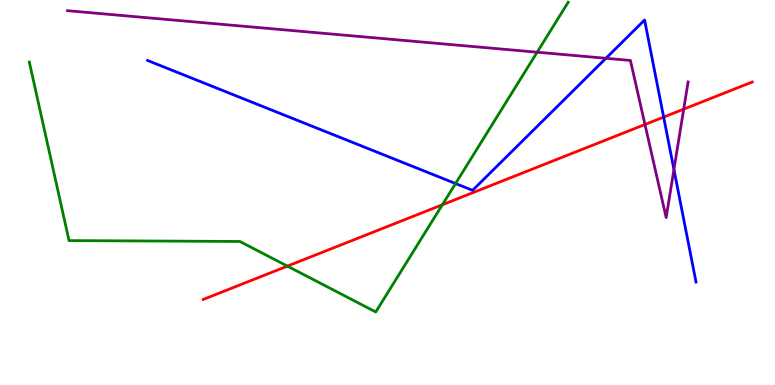[{'lines': ['blue', 'red'], 'intersections': [{'x': 8.56, 'y': 6.96}]}, {'lines': ['green', 'red'], 'intersections': [{'x': 3.71, 'y': 3.09}, {'x': 5.71, 'y': 4.68}]}, {'lines': ['purple', 'red'], 'intersections': [{'x': 8.32, 'y': 6.77}, {'x': 8.82, 'y': 7.16}]}, {'lines': ['blue', 'green'], 'intersections': [{'x': 5.88, 'y': 5.23}]}, {'lines': ['blue', 'purple'], 'intersections': [{'x': 7.82, 'y': 8.49}, {'x': 8.7, 'y': 5.6}]}, {'lines': ['green', 'purple'], 'intersections': [{'x': 6.93, 'y': 8.64}]}]